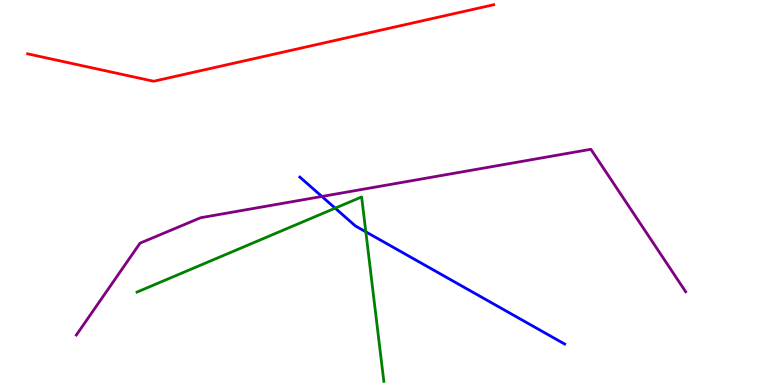[{'lines': ['blue', 'red'], 'intersections': []}, {'lines': ['green', 'red'], 'intersections': []}, {'lines': ['purple', 'red'], 'intersections': []}, {'lines': ['blue', 'green'], 'intersections': [{'x': 4.32, 'y': 4.59}, {'x': 4.72, 'y': 3.98}]}, {'lines': ['blue', 'purple'], 'intersections': [{'x': 4.15, 'y': 4.9}]}, {'lines': ['green', 'purple'], 'intersections': []}]